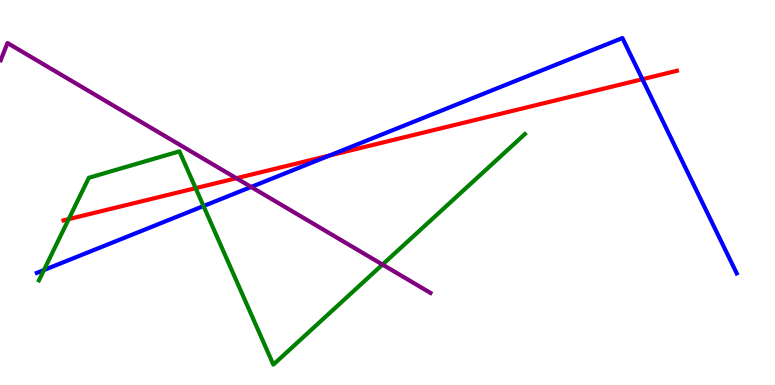[{'lines': ['blue', 'red'], 'intersections': [{'x': 4.25, 'y': 5.96}, {'x': 8.29, 'y': 7.94}]}, {'lines': ['green', 'red'], 'intersections': [{'x': 0.887, 'y': 4.31}, {'x': 2.52, 'y': 5.11}]}, {'lines': ['purple', 'red'], 'intersections': [{'x': 3.05, 'y': 5.37}]}, {'lines': ['blue', 'green'], 'intersections': [{'x': 0.567, 'y': 2.99}, {'x': 2.63, 'y': 4.65}]}, {'lines': ['blue', 'purple'], 'intersections': [{'x': 3.24, 'y': 5.14}]}, {'lines': ['green', 'purple'], 'intersections': [{'x': 4.94, 'y': 3.13}]}]